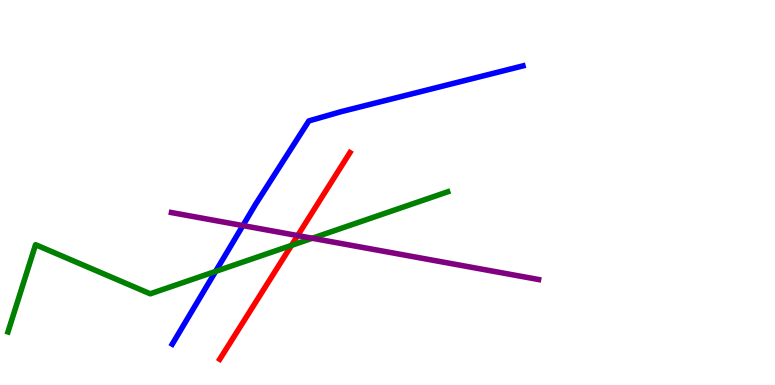[{'lines': ['blue', 'red'], 'intersections': []}, {'lines': ['green', 'red'], 'intersections': [{'x': 3.76, 'y': 3.63}]}, {'lines': ['purple', 'red'], 'intersections': [{'x': 3.84, 'y': 3.88}]}, {'lines': ['blue', 'green'], 'intersections': [{'x': 2.78, 'y': 2.95}]}, {'lines': ['blue', 'purple'], 'intersections': [{'x': 3.13, 'y': 4.14}]}, {'lines': ['green', 'purple'], 'intersections': [{'x': 4.03, 'y': 3.81}]}]